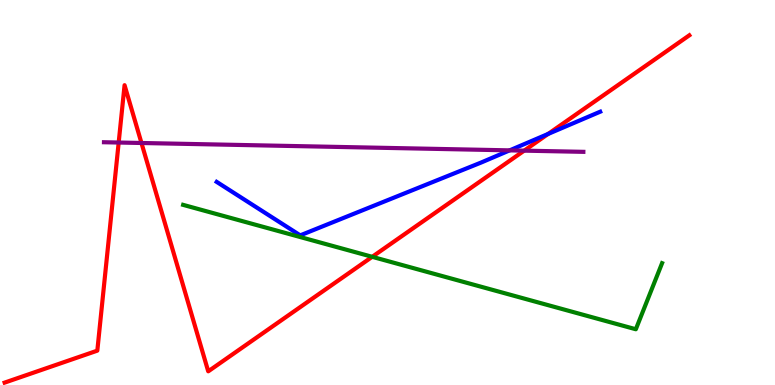[{'lines': ['blue', 'red'], 'intersections': [{'x': 7.07, 'y': 6.52}]}, {'lines': ['green', 'red'], 'intersections': [{'x': 4.8, 'y': 3.33}]}, {'lines': ['purple', 'red'], 'intersections': [{'x': 1.53, 'y': 6.3}, {'x': 1.83, 'y': 6.29}, {'x': 6.76, 'y': 6.09}]}, {'lines': ['blue', 'green'], 'intersections': []}, {'lines': ['blue', 'purple'], 'intersections': [{'x': 6.58, 'y': 6.09}]}, {'lines': ['green', 'purple'], 'intersections': []}]